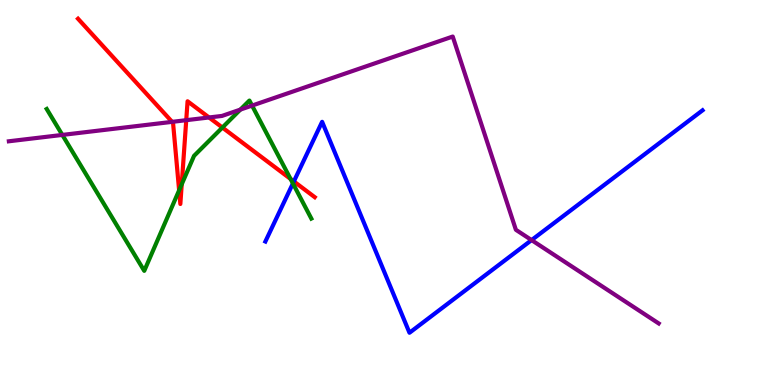[{'lines': ['blue', 'red'], 'intersections': [{'x': 3.79, 'y': 5.29}]}, {'lines': ['green', 'red'], 'intersections': [{'x': 2.31, 'y': 5.06}, {'x': 2.34, 'y': 5.21}, {'x': 2.87, 'y': 6.69}, {'x': 3.75, 'y': 5.35}]}, {'lines': ['purple', 'red'], 'intersections': [{'x': 2.22, 'y': 6.83}, {'x': 2.4, 'y': 6.88}, {'x': 2.7, 'y': 6.95}]}, {'lines': ['blue', 'green'], 'intersections': [{'x': 3.78, 'y': 5.24}]}, {'lines': ['blue', 'purple'], 'intersections': [{'x': 6.86, 'y': 3.76}]}, {'lines': ['green', 'purple'], 'intersections': [{'x': 0.804, 'y': 6.5}, {'x': 3.1, 'y': 7.15}, {'x': 3.25, 'y': 7.26}]}]